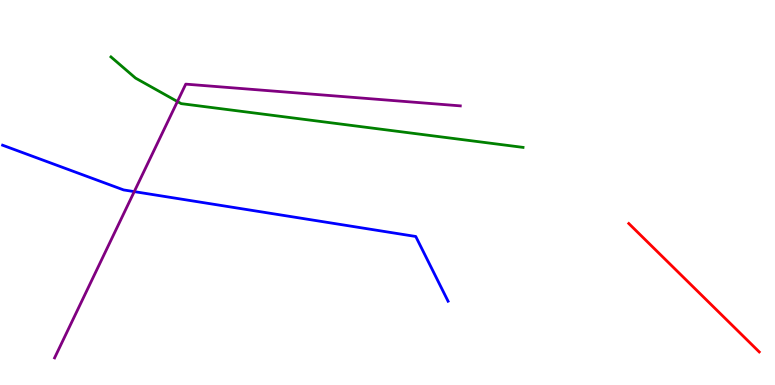[{'lines': ['blue', 'red'], 'intersections': []}, {'lines': ['green', 'red'], 'intersections': []}, {'lines': ['purple', 'red'], 'intersections': []}, {'lines': ['blue', 'green'], 'intersections': []}, {'lines': ['blue', 'purple'], 'intersections': [{'x': 1.73, 'y': 5.02}]}, {'lines': ['green', 'purple'], 'intersections': [{'x': 2.29, 'y': 7.36}]}]